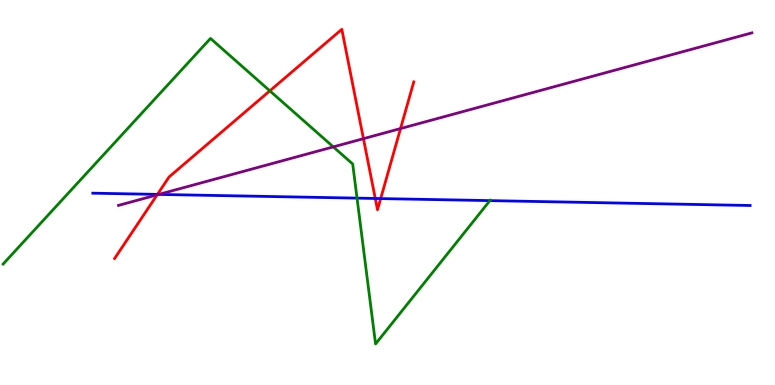[{'lines': ['blue', 'red'], 'intersections': [{'x': 2.03, 'y': 4.95}, {'x': 4.84, 'y': 4.84}, {'x': 4.91, 'y': 4.84}]}, {'lines': ['green', 'red'], 'intersections': [{'x': 3.48, 'y': 7.64}]}, {'lines': ['purple', 'red'], 'intersections': [{'x': 2.03, 'y': 4.94}, {'x': 4.69, 'y': 6.4}, {'x': 5.17, 'y': 6.66}]}, {'lines': ['blue', 'green'], 'intersections': [{'x': 4.61, 'y': 4.85}, {'x': 6.32, 'y': 4.79}]}, {'lines': ['blue', 'purple'], 'intersections': [{'x': 2.05, 'y': 4.95}]}, {'lines': ['green', 'purple'], 'intersections': [{'x': 4.3, 'y': 6.18}]}]